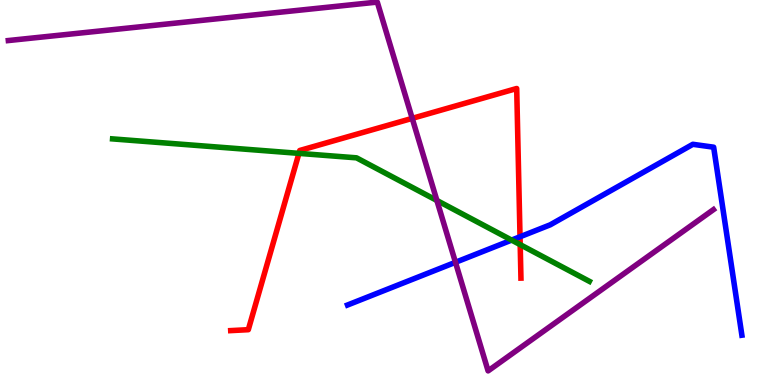[{'lines': ['blue', 'red'], 'intersections': [{'x': 6.71, 'y': 3.85}]}, {'lines': ['green', 'red'], 'intersections': [{'x': 3.86, 'y': 6.02}, {'x': 6.71, 'y': 3.65}]}, {'lines': ['purple', 'red'], 'intersections': [{'x': 5.32, 'y': 6.93}]}, {'lines': ['blue', 'green'], 'intersections': [{'x': 6.6, 'y': 3.76}]}, {'lines': ['blue', 'purple'], 'intersections': [{'x': 5.88, 'y': 3.19}]}, {'lines': ['green', 'purple'], 'intersections': [{'x': 5.64, 'y': 4.79}]}]